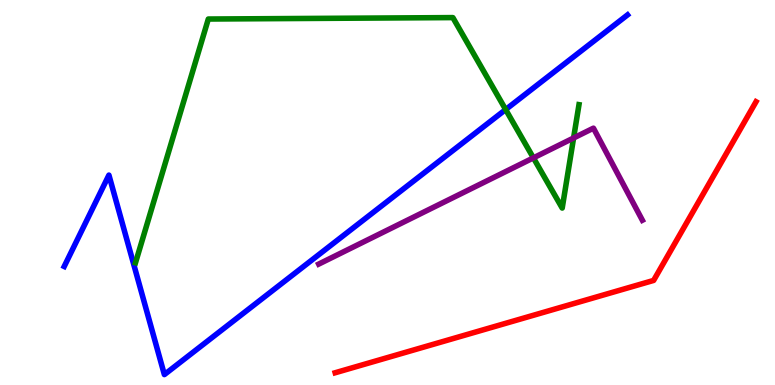[{'lines': ['blue', 'red'], 'intersections': []}, {'lines': ['green', 'red'], 'intersections': []}, {'lines': ['purple', 'red'], 'intersections': []}, {'lines': ['blue', 'green'], 'intersections': [{'x': 6.52, 'y': 7.15}]}, {'lines': ['blue', 'purple'], 'intersections': []}, {'lines': ['green', 'purple'], 'intersections': [{'x': 6.88, 'y': 5.9}, {'x': 7.4, 'y': 6.42}]}]